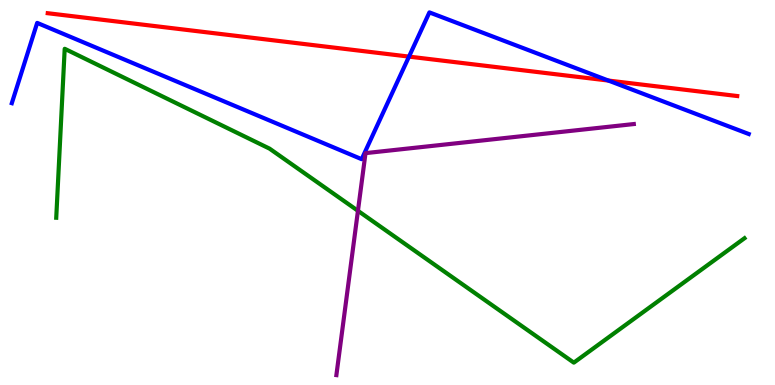[{'lines': ['blue', 'red'], 'intersections': [{'x': 5.28, 'y': 8.53}, {'x': 7.85, 'y': 7.91}]}, {'lines': ['green', 'red'], 'intersections': []}, {'lines': ['purple', 'red'], 'intersections': []}, {'lines': ['blue', 'green'], 'intersections': []}, {'lines': ['blue', 'purple'], 'intersections': []}, {'lines': ['green', 'purple'], 'intersections': [{'x': 4.62, 'y': 4.52}]}]